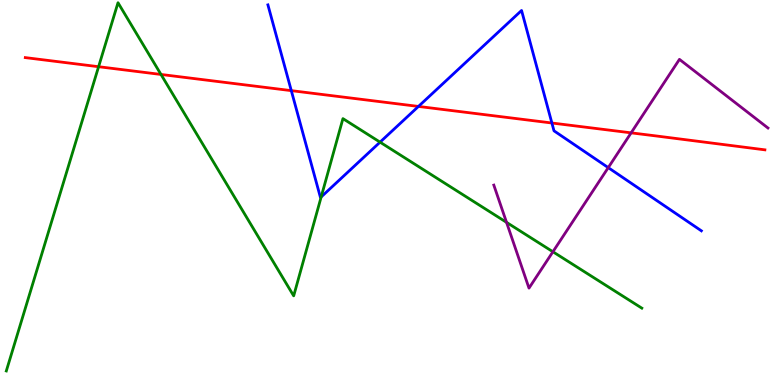[{'lines': ['blue', 'red'], 'intersections': [{'x': 3.76, 'y': 7.65}, {'x': 5.4, 'y': 7.24}, {'x': 7.12, 'y': 6.81}]}, {'lines': ['green', 'red'], 'intersections': [{'x': 1.27, 'y': 8.27}, {'x': 2.08, 'y': 8.07}]}, {'lines': ['purple', 'red'], 'intersections': [{'x': 8.14, 'y': 6.55}]}, {'lines': ['blue', 'green'], 'intersections': [{'x': 4.14, 'y': 4.88}, {'x': 4.9, 'y': 6.31}]}, {'lines': ['blue', 'purple'], 'intersections': [{'x': 7.85, 'y': 5.65}]}, {'lines': ['green', 'purple'], 'intersections': [{'x': 6.54, 'y': 4.22}, {'x': 7.13, 'y': 3.46}]}]